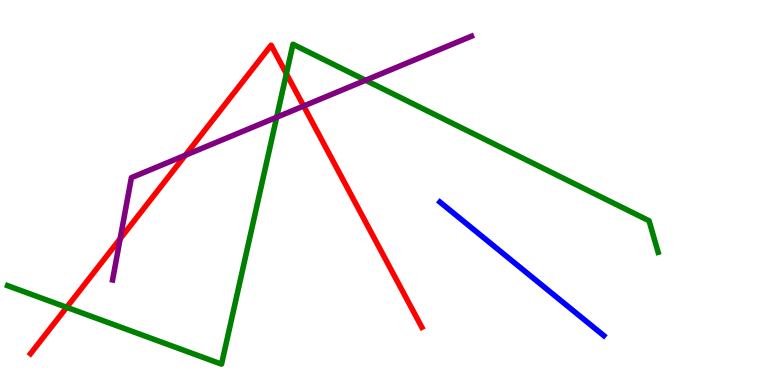[{'lines': ['blue', 'red'], 'intersections': []}, {'lines': ['green', 'red'], 'intersections': [{'x': 0.86, 'y': 2.02}, {'x': 3.7, 'y': 8.08}]}, {'lines': ['purple', 'red'], 'intersections': [{'x': 1.55, 'y': 3.8}, {'x': 2.39, 'y': 5.97}, {'x': 3.92, 'y': 7.25}]}, {'lines': ['blue', 'green'], 'intersections': []}, {'lines': ['blue', 'purple'], 'intersections': []}, {'lines': ['green', 'purple'], 'intersections': [{'x': 3.57, 'y': 6.95}, {'x': 4.72, 'y': 7.91}]}]